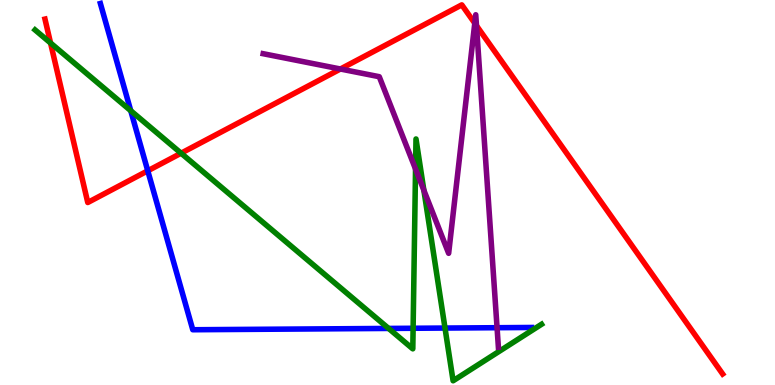[{'lines': ['blue', 'red'], 'intersections': [{'x': 1.91, 'y': 5.56}]}, {'lines': ['green', 'red'], 'intersections': [{'x': 0.652, 'y': 8.88}, {'x': 2.34, 'y': 6.02}]}, {'lines': ['purple', 'red'], 'intersections': [{'x': 4.39, 'y': 8.21}, {'x': 6.13, 'y': 9.4}, {'x': 6.15, 'y': 9.33}]}, {'lines': ['blue', 'green'], 'intersections': [{'x': 1.69, 'y': 7.12}, {'x': 5.01, 'y': 1.47}, {'x': 5.33, 'y': 1.47}, {'x': 5.74, 'y': 1.48}]}, {'lines': ['blue', 'purple'], 'intersections': [{'x': 6.41, 'y': 1.49}]}, {'lines': ['green', 'purple'], 'intersections': [{'x': 5.36, 'y': 5.61}, {'x': 5.47, 'y': 5.06}]}]